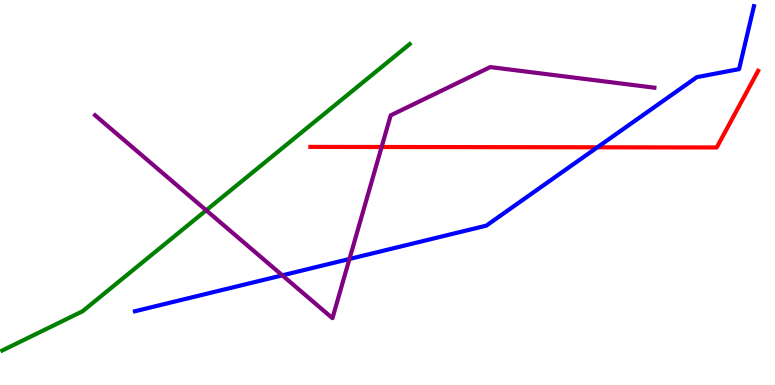[{'lines': ['blue', 'red'], 'intersections': [{'x': 7.71, 'y': 6.17}]}, {'lines': ['green', 'red'], 'intersections': []}, {'lines': ['purple', 'red'], 'intersections': [{'x': 4.92, 'y': 6.18}]}, {'lines': ['blue', 'green'], 'intersections': []}, {'lines': ['blue', 'purple'], 'intersections': [{'x': 3.64, 'y': 2.85}, {'x': 4.51, 'y': 3.27}]}, {'lines': ['green', 'purple'], 'intersections': [{'x': 2.66, 'y': 4.54}]}]